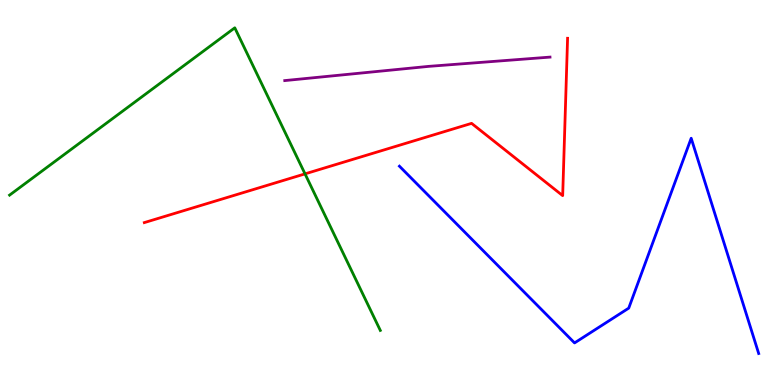[{'lines': ['blue', 'red'], 'intersections': []}, {'lines': ['green', 'red'], 'intersections': [{'x': 3.94, 'y': 5.48}]}, {'lines': ['purple', 'red'], 'intersections': []}, {'lines': ['blue', 'green'], 'intersections': []}, {'lines': ['blue', 'purple'], 'intersections': []}, {'lines': ['green', 'purple'], 'intersections': []}]